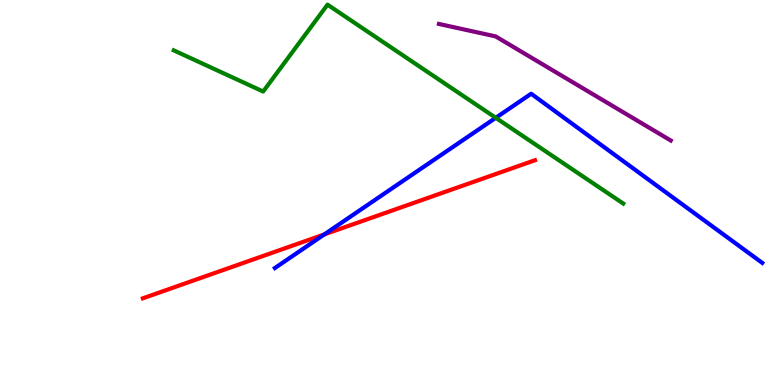[{'lines': ['blue', 'red'], 'intersections': [{'x': 4.18, 'y': 3.91}]}, {'lines': ['green', 'red'], 'intersections': []}, {'lines': ['purple', 'red'], 'intersections': []}, {'lines': ['blue', 'green'], 'intersections': [{'x': 6.4, 'y': 6.94}]}, {'lines': ['blue', 'purple'], 'intersections': []}, {'lines': ['green', 'purple'], 'intersections': []}]